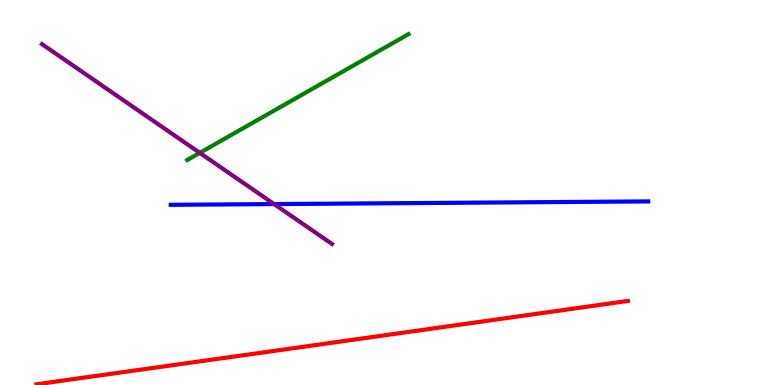[{'lines': ['blue', 'red'], 'intersections': []}, {'lines': ['green', 'red'], 'intersections': []}, {'lines': ['purple', 'red'], 'intersections': []}, {'lines': ['blue', 'green'], 'intersections': []}, {'lines': ['blue', 'purple'], 'intersections': [{'x': 3.54, 'y': 4.7}]}, {'lines': ['green', 'purple'], 'intersections': [{'x': 2.58, 'y': 6.03}]}]